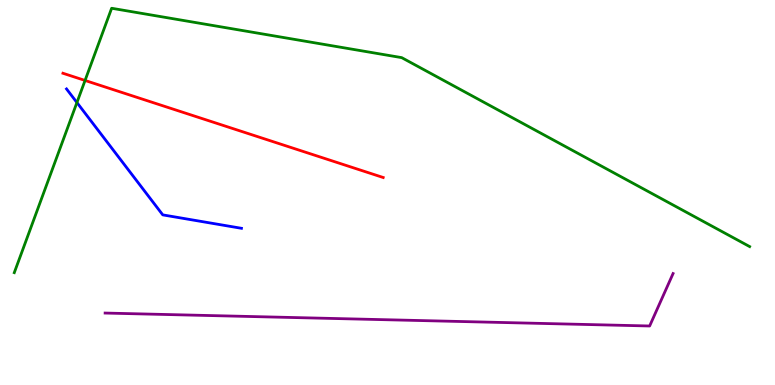[{'lines': ['blue', 'red'], 'intersections': []}, {'lines': ['green', 'red'], 'intersections': [{'x': 1.1, 'y': 7.91}]}, {'lines': ['purple', 'red'], 'intersections': []}, {'lines': ['blue', 'green'], 'intersections': [{'x': 0.993, 'y': 7.34}]}, {'lines': ['blue', 'purple'], 'intersections': []}, {'lines': ['green', 'purple'], 'intersections': []}]